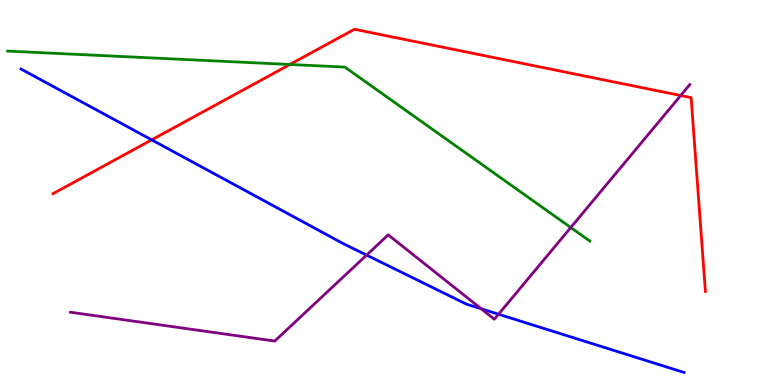[{'lines': ['blue', 'red'], 'intersections': [{'x': 1.96, 'y': 6.37}]}, {'lines': ['green', 'red'], 'intersections': [{'x': 3.74, 'y': 8.33}]}, {'lines': ['purple', 'red'], 'intersections': [{'x': 8.78, 'y': 7.52}]}, {'lines': ['blue', 'green'], 'intersections': []}, {'lines': ['blue', 'purple'], 'intersections': [{'x': 4.73, 'y': 3.37}, {'x': 6.21, 'y': 1.98}, {'x': 6.43, 'y': 1.84}]}, {'lines': ['green', 'purple'], 'intersections': [{'x': 7.36, 'y': 4.09}]}]